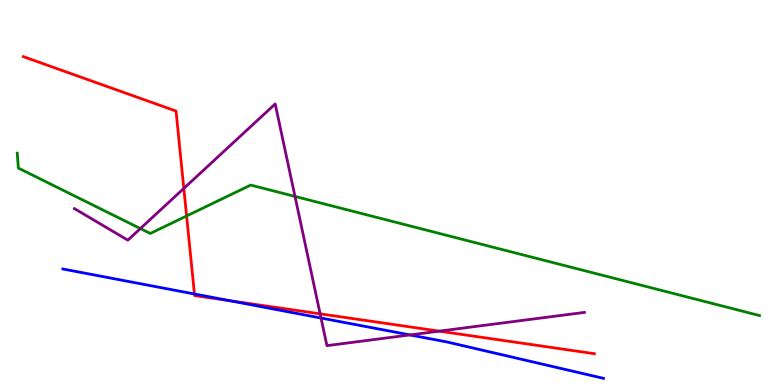[{'lines': ['blue', 'red'], 'intersections': [{'x': 2.51, 'y': 2.36}, {'x': 2.96, 'y': 2.19}]}, {'lines': ['green', 'red'], 'intersections': [{'x': 2.41, 'y': 4.39}]}, {'lines': ['purple', 'red'], 'intersections': [{'x': 2.37, 'y': 5.11}, {'x': 4.13, 'y': 1.85}, {'x': 5.67, 'y': 1.4}]}, {'lines': ['blue', 'green'], 'intersections': []}, {'lines': ['blue', 'purple'], 'intersections': [{'x': 4.14, 'y': 1.74}, {'x': 5.29, 'y': 1.3}]}, {'lines': ['green', 'purple'], 'intersections': [{'x': 1.81, 'y': 4.06}, {'x': 3.81, 'y': 4.9}]}]